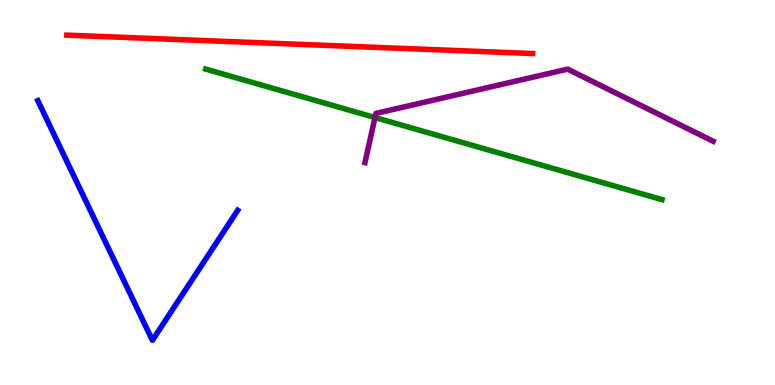[{'lines': ['blue', 'red'], 'intersections': []}, {'lines': ['green', 'red'], 'intersections': []}, {'lines': ['purple', 'red'], 'intersections': []}, {'lines': ['blue', 'green'], 'intersections': []}, {'lines': ['blue', 'purple'], 'intersections': []}, {'lines': ['green', 'purple'], 'intersections': [{'x': 4.84, 'y': 6.95}]}]